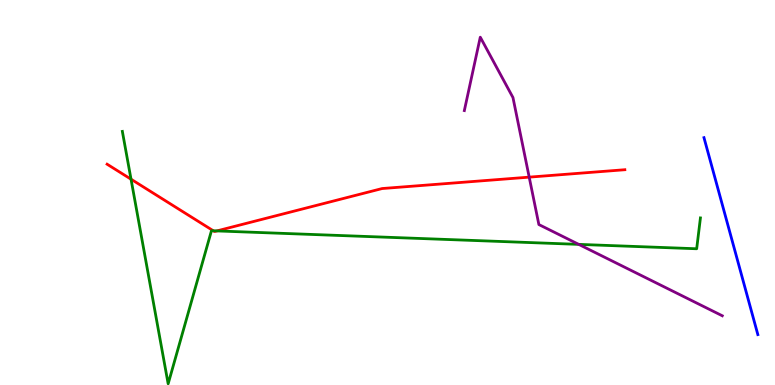[{'lines': ['blue', 'red'], 'intersections': []}, {'lines': ['green', 'red'], 'intersections': [{'x': 1.69, 'y': 5.35}, {'x': 2.75, 'y': 4.01}, {'x': 2.8, 'y': 4.0}]}, {'lines': ['purple', 'red'], 'intersections': [{'x': 6.83, 'y': 5.4}]}, {'lines': ['blue', 'green'], 'intersections': []}, {'lines': ['blue', 'purple'], 'intersections': []}, {'lines': ['green', 'purple'], 'intersections': [{'x': 7.47, 'y': 3.65}]}]